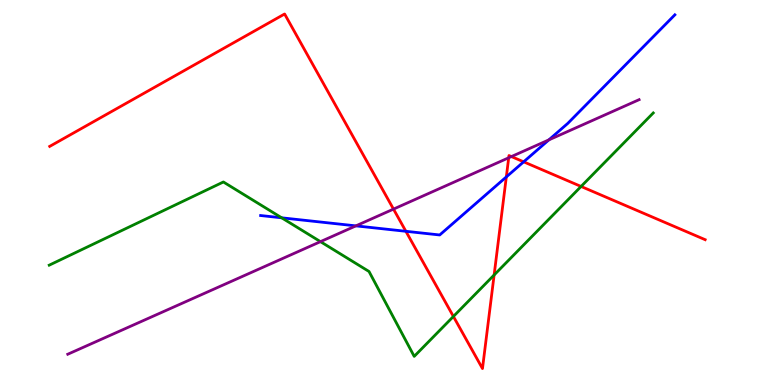[{'lines': ['blue', 'red'], 'intersections': [{'x': 5.24, 'y': 3.99}, {'x': 6.53, 'y': 5.4}, {'x': 6.76, 'y': 5.8}]}, {'lines': ['green', 'red'], 'intersections': [{'x': 5.85, 'y': 1.78}, {'x': 6.38, 'y': 2.86}, {'x': 7.5, 'y': 5.16}]}, {'lines': ['purple', 'red'], 'intersections': [{'x': 5.08, 'y': 4.57}, {'x': 6.56, 'y': 5.9}, {'x': 6.6, 'y': 5.93}]}, {'lines': ['blue', 'green'], 'intersections': [{'x': 3.63, 'y': 4.34}]}, {'lines': ['blue', 'purple'], 'intersections': [{'x': 4.59, 'y': 4.13}, {'x': 7.08, 'y': 6.37}]}, {'lines': ['green', 'purple'], 'intersections': [{'x': 4.14, 'y': 3.72}]}]